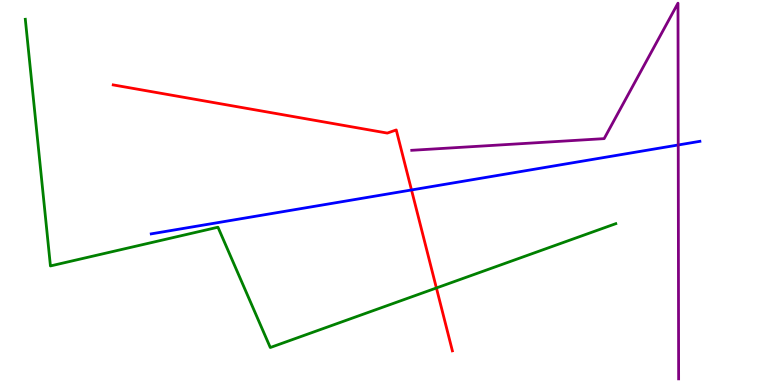[{'lines': ['blue', 'red'], 'intersections': [{'x': 5.31, 'y': 5.07}]}, {'lines': ['green', 'red'], 'intersections': [{'x': 5.63, 'y': 2.52}]}, {'lines': ['purple', 'red'], 'intersections': []}, {'lines': ['blue', 'green'], 'intersections': []}, {'lines': ['blue', 'purple'], 'intersections': [{'x': 8.75, 'y': 6.23}]}, {'lines': ['green', 'purple'], 'intersections': []}]